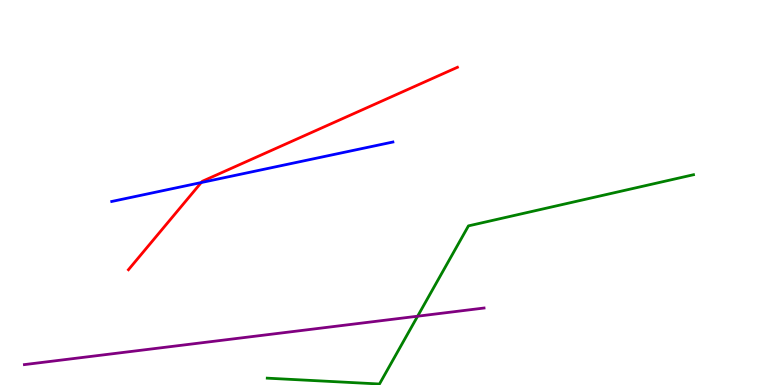[{'lines': ['blue', 'red'], 'intersections': [{'x': 2.6, 'y': 5.26}]}, {'lines': ['green', 'red'], 'intersections': []}, {'lines': ['purple', 'red'], 'intersections': []}, {'lines': ['blue', 'green'], 'intersections': []}, {'lines': ['blue', 'purple'], 'intersections': []}, {'lines': ['green', 'purple'], 'intersections': [{'x': 5.39, 'y': 1.79}]}]